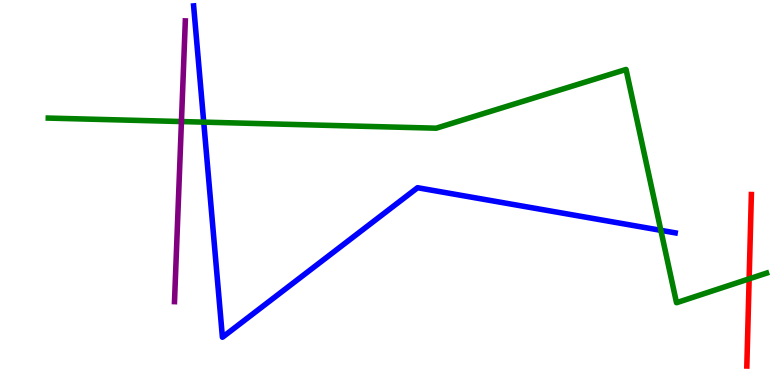[{'lines': ['blue', 'red'], 'intersections': []}, {'lines': ['green', 'red'], 'intersections': [{'x': 9.67, 'y': 2.76}]}, {'lines': ['purple', 'red'], 'intersections': []}, {'lines': ['blue', 'green'], 'intersections': [{'x': 2.63, 'y': 6.83}, {'x': 8.53, 'y': 4.02}]}, {'lines': ['blue', 'purple'], 'intersections': []}, {'lines': ['green', 'purple'], 'intersections': [{'x': 2.34, 'y': 6.84}]}]